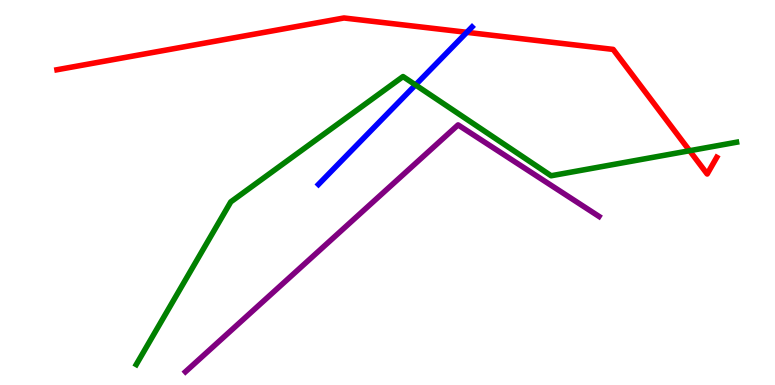[{'lines': ['blue', 'red'], 'intersections': [{'x': 6.02, 'y': 9.16}]}, {'lines': ['green', 'red'], 'intersections': [{'x': 8.9, 'y': 6.09}]}, {'lines': ['purple', 'red'], 'intersections': []}, {'lines': ['blue', 'green'], 'intersections': [{'x': 5.36, 'y': 7.79}]}, {'lines': ['blue', 'purple'], 'intersections': []}, {'lines': ['green', 'purple'], 'intersections': []}]